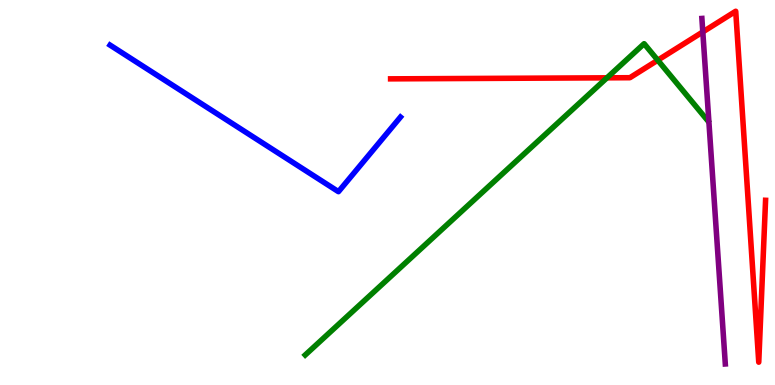[{'lines': ['blue', 'red'], 'intersections': []}, {'lines': ['green', 'red'], 'intersections': [{'x': 7.83, 'y': 7.98}, {'x': 8.49, 'y': 8.44}]}, {'lines': ['purple', 'red'], 'intersections': [{'x': 9.07, 'y': 9.17}]}, {'lines': ['blue', 'green'], 'intersections': []}, {'lines': ['blue', 'purple'], 'intersections': []}, {'lines': ['green', 'purple'], 'intersections': []}]